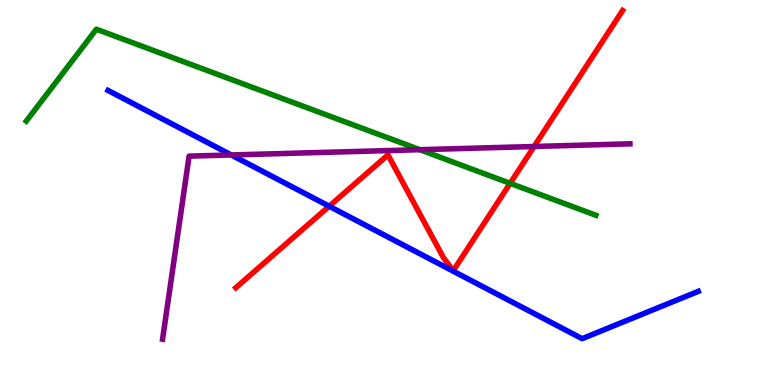[{'lines': ['blue', 'red'], 'intersections': [{'x': 4.25, 'y': 4.64}]}, {'lines': ['green', 'red'], 'intersections': [{'x': 6.58, 'y': 5.24}]}, {'lines': ['purple', 'red'], 'intersections': [{'x': 6.89, 'y': 6.19}]}, {'lines': ['blue', 'green'], 'intersections': []}, {'lines': ['blue', 'purple'], 'intersections': [{'x': 2.98, 'y': 5.97}]}, {'lines': ['green', 'purple'], 'intersections': [{'x': 5.42, 'y': 6.11}]}]